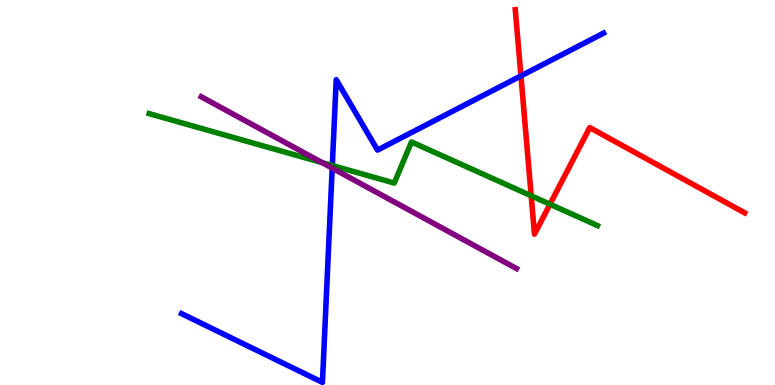[{'lines': ['blue', 'red'], 'intersections': [{'x': 6.72, 'y': 8.03}]}, {'lines': ['green', 'red'], 'intersections': [{'x': 6.85, 'y': 4.92}, {'x': 7.1, 'y': 4.7}]}, {'lines': ['purple', 'red'], 'intersections': []}, {'lines': ['blue', 'green'], 'intersections': [{'x': 4.29, 'y': 5.7}]}, {'lines': ['blue', 'purple'], 'intersections': [{'x': 4.29, 'y': 5.63}]}, {'lines': ['green', 'purple'], 'intersections': [{'x': 4.16, 'y': 5.78}]}]